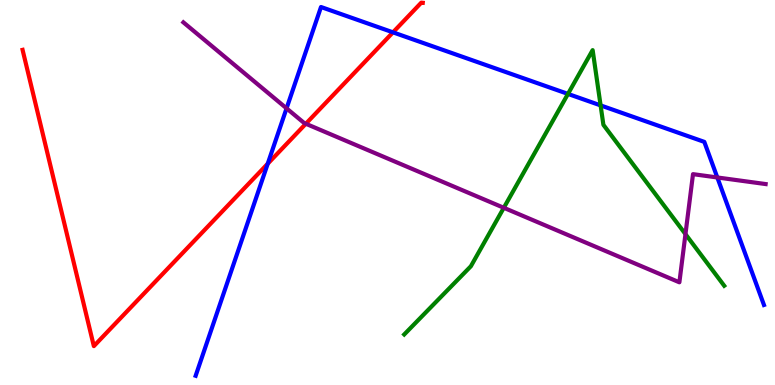[{'lines': ['blue', 'red'], 'intersections': [{'x': 3.45, 'y': 5.75}, {'x': 5.07, 'y': 9.16}]}, {'lines': ['green', 'red'], 'intersections': []}, {'lines': ['purple', 'red'], 'intersections': [{'x': 3.95, 'y': 6.79}]}, {'lines': ['blue', 'green'], 'intersections': [{'x': 7.33, 'y': 7.56}, {'x': 7.75, 'y': 7.26}]}, {'lines': ['blue', 'purple'], 'intersections': [{'x': 3.7, 'y': 7.19}, {'x': 9.26, 'y': 5.39}]}, {'lines': ['green', 'purple'], 'intersections': [{'x': 6.5, 'y': 4.6}, {'x': 8.84, 'y': 3.92}]}]